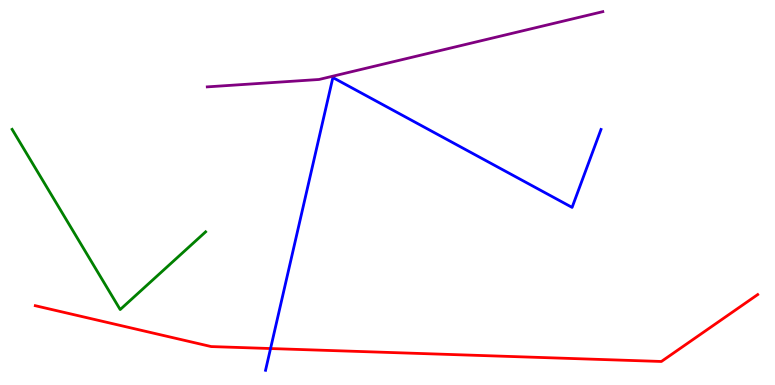[{'lines': ['blue', 'red'], 'intersections': [{'x': 3.49, 'y': 0.947}]}, {'lines': ['green', 'red'], 'intersections': []}, {'lines': ['purple', 'red'], 'intersections': []}, {'lines': ['blue', 'green'], 'intersections': []}, {'lines': ['blue', 'purple'], 'intersections': []}, {'lines': ['green', 'purple'], 'intersections': []}]